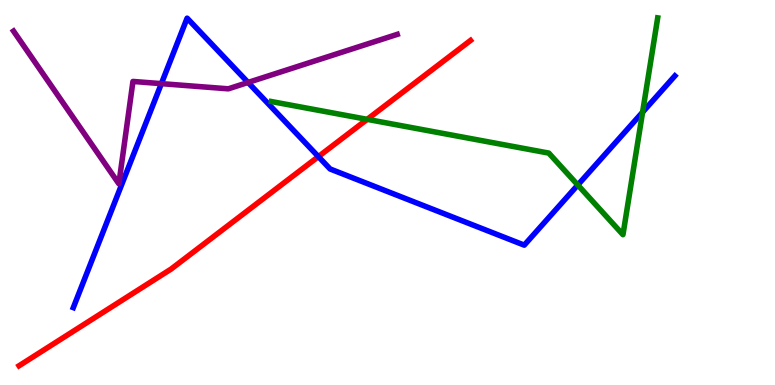[{'lines': ['blue', 'red'], 'intersections': [{'x': 4.11, 'y': 5.93}]}, {'lines': ['green', 'red'], 'intersections': [{'x': 4.74, 'y': 6.9}]}, {'lines': ['purple', 'red'], 'intersections': []}, {'lines': ['blue', 'green'], 'intersections': [{'x': 7.46, 'y': 5.2}, {'x': 8.29, 'y': 7.09}]}, {'lines': ['blue', 'purple'], 'intersections': [{'x': 2.08, 'y': 7.83}, {'x': 3.2, 'y': 7.86}]}, {'lines': ['green', 'purple'], 'intersections': []}]